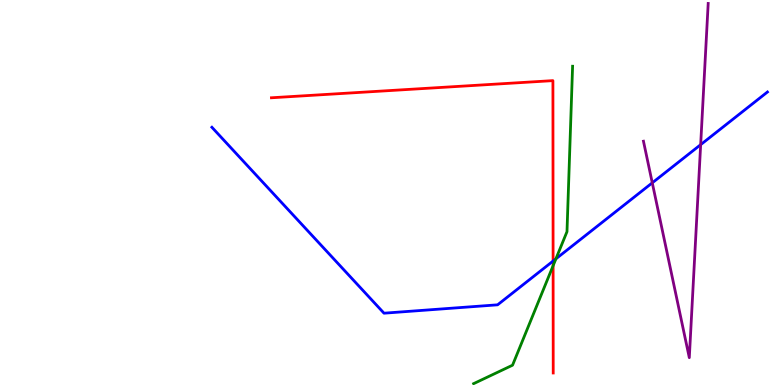[{'lines': ['blue', 'red'], 'intersections': [{'x': 7.14, 'y': 3.22}]}, {'lines': ['green', 'red'], 'intersections': [{'x': 7.14, 'y': 3.1}]}, {'lines': ['purple', 'red'], 'intersections': []}, {'lines': ['blue', 'green'], 'intersections': [{'x': 7.17, 'y': 3.28}]}, {'lines': ['blue', 'purple'], 'intersections': [{'x': 8.42, 'y': 5.25}, {'x': 9.04, 'y': 6.24}]}, {'lines': ['green', 'purple'], 'intersections': []}]